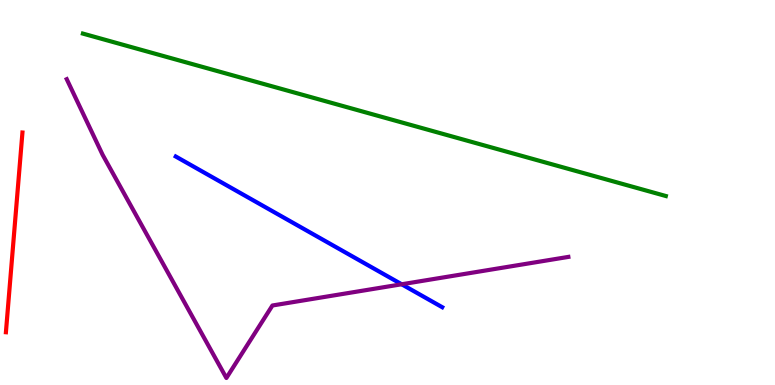[{'lines': ['blue', 'red'], 'intersections': []}, {'lines': ['green', 'red'], 'intersections': []}, {'lines': ['purple', 'red'], 'intersections': []}, {'lines': ['blue', 'green'], 'intersections': []}, {'lines': ['blue', 'purple'], 'intersections': [{'x': 5.18, 'y': 2.62}]}, {'lines': ['green', 'purple'], 'intersections': []}]